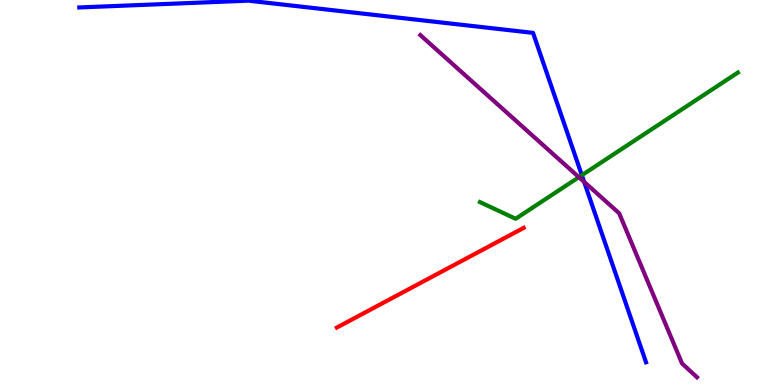[{'lines': ['blue', 'red'], 'intersections': []}, {'lines': ['green', 'red'], 'intersections': []}, {'lines': ['purple', 'red'], 'intersections': []}, {'lines': ['blue', 'green'], 'intersections': [{'x': 7.51, 'y': 5.45}]}, {'lines': ['blue', 'purple'], 'intersections': [{'x': 7.54, 'y': 5.28}]}, {'lines': ['green', 'purple'], 'intersections': [{'x': 7.47, 'y': 5.4}]}]